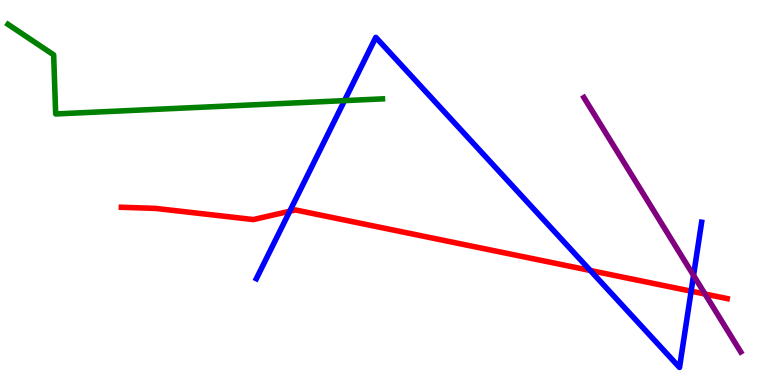[{'lines': ['blue', 'red'], 'intersections': [{'x': 3.74, 'y': 4.51}, {'x': 7.62, 'y': 2.97}, {'x': 8.92, 'y': 2.44}]}, {'lines': ['green', 'red'], 'intersections': []}, {'lines': ['purple', 'red'], 'intersections': [{'x': 9.1, 'y': 2.36}]}, {'lines': ['blue', 'green'], 'intersections': [{'x': 4.45, 'y': 7.39}]}, {'lines': ['blue', 'purple'], 'intersections': [{'x': 8.95, 'y': 2.85}]}, {'lines': ['green', 'purple'], 'intersections': []}]